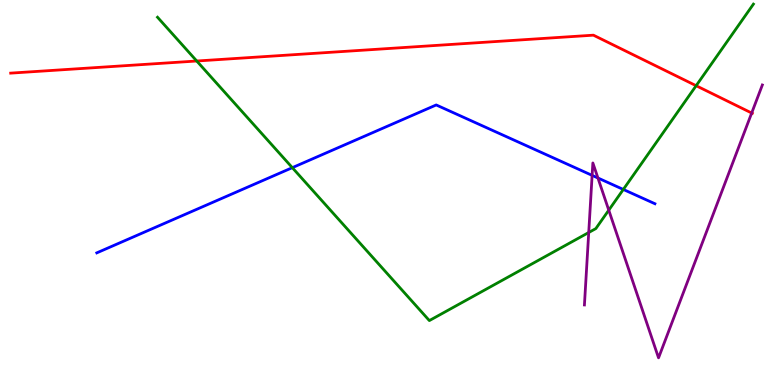[{'lines': ['blue', 'red'], 'intersections': []}, {'lines': ['green', 'red'], 'intersections': [{'x': 2.54, 'y': 8.42}, {'x': 8.98, 'y': 7.77}]}, {'lines': ['purple', 'red'], 'intersections': [{'x': 9.7, 'y': 7.06}]}, {'lines': ['blue', 'green'], 'intersections': [{'x': 3.77, 'y': 5.65}, {'x': 8.04, 'y': 5.08}]}, {'lines': ['blue', 'purple'], 'intersections': [{'x': 7.64, 'y': 5.45}, {'x': 7.72, 'y': 5.38}]}, {'lines': ['green', 'purple'], 'intersections': [{'x': 7.6, 'y': 3.96}, {'x': 7.86, 'y': 4.54}]}]